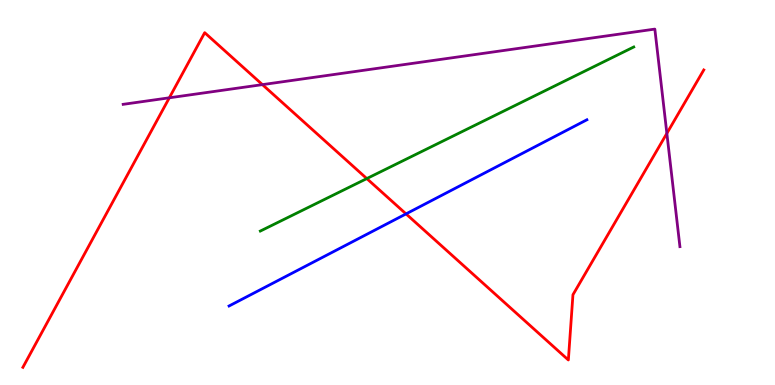[{'lines': ['blue', 'red'], 'intersections': [{'x': 5.24, 'y': 4.44}]}, {'lines': ['green', 'red'], 'intersections': [{'x': 4.73, 'y': 5.36}]}, {'lines': ['purple', 'red'], 'intersections': [{'x': 2.18, 'y': 7.46}, {'x': 3.39, 'y': 7.8}, {'x': 8.6, 'y': 6.54}]}, {'lines': ['blue', 'green'], 'intersections': []}, {'lines': ['blue', 'purple'], 'intersections': []}, {'lines': ['green', 'purple'], 'intersections': []}]